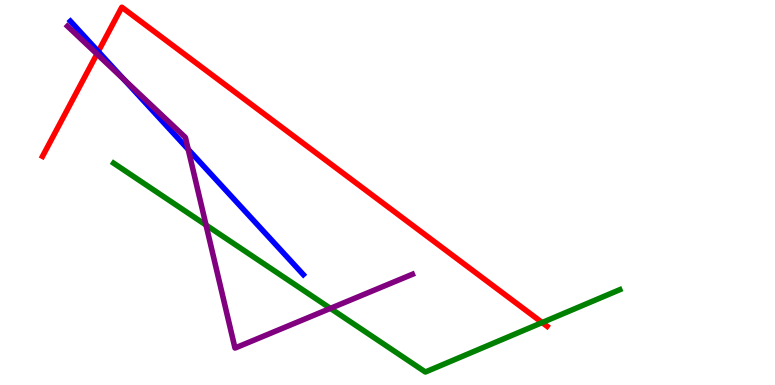[{'lines': ['blue', 'red'], 'intersections': [{'x': 1.27, 'y': 8.66}]}, {'lines': ['green', 'red'], 'intersections': [{'x': 7.0, 'y': 1.62}]}, {'lines': ['purple', 'red'], 'intersections': [{'x': 1.25, 'y': 8.6}]}, {'lines': ['blue', 'green'], 'intersections': []}, {'lines': ['blue', 'purple'], 'intersections': [{'x': 1.6, 'y': 7.93}, {'x': 2.43, 'y': 6.12}]}, {'lines': ['green', 'purple'], 'intersections': [{'x': 2.66, 'y': 4.15}, {'x': 4.26, 'y': 1.99}]}]